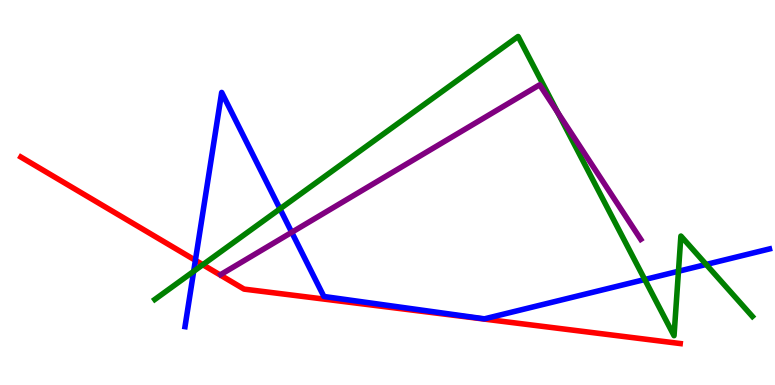[{'lines': ['blue', 'red'], 'intersections': [{'x': 2.52, 'y': 3.24}]}, {'lines': ['green', 'red'], 'intersections': [{'x': 2.62, 'y': 3.12}]}, {'lines': ['purple', 'red'], 'intersections': []}, {'lines': ['blue', 'green'], 'intersections': [{'x': 2.5, 'y': 2.95}, {'x': 3.61, 'y': 4.58}, {'x': 8.32, 'y': 2.74}, {'x': 8.75, 'y': 2.95}, {'x': 9.11, 'y': 3.13}]}, {'lines': ['blue', 'purple'], 'intersections': [{'x': 3.76, 'y': 3.97}]}, {'lines': ['green', 'purple'], 'intersections': [{'x': 7.2, 'y': 7.08}]}]